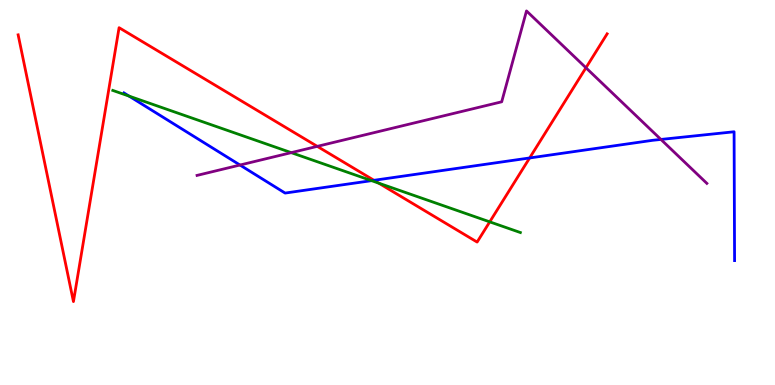[{'lines': ['blue', 'red'], 'intersections': [{'x': 4.83, 'y': 5.32}, {'x': 6.83, 'y': 5.9}]}, {'lines': ['green', 'red'], 'intersections': [{'x': 4.89, 'y': 5.24}, {'x': 6.32, 'y': 4.24}]}, {'lines': ['purple', 'red'], 'intersections': [{'x': 4.09, 'y': 6.2}, {'x': 7.56, 'y': 8.24}]}, {'lines': ['blue', 'green'], 'intersections': [{'x': 1.67, 'y': 7.5}, {'x': 4.79, 'y': 5.31}]}, {'lines': ['blue', 'purple'], 'intersections': [{'x': 3.1, 'y': 5.71}, {'x': 8.53, 'y': 6.38}]}, {'lines': ['green', 'purple'], 'intersections': [{'x': 3.76, 'y': 6.04}]}]